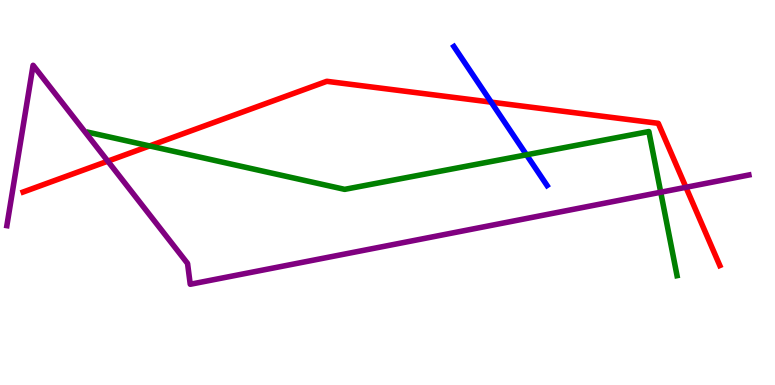[{'lines': ['blue', 'red'], 'intersections': [{'x': 6.34, 'y': 7.35}]}, {'lines': ['green', 'red'], 'intersections': [{'x': 1.93, 'y': 6.21}]}, {'lines': ['purple', 'red'], 'intersections': [{'x': 1.39, 'y': 5.81}, {'x': 8.85, 'y': 5.14}]}, {'lines': ['blue', 'green'], 'intersections': [{'x': 6.79, 'y': 5.98}]}, {'lines': ['blue', 'purple'], 'intersections': []}, {'lines': ['green', 'purple'], 'intersections': [{'x': 8.53, 'y': 5.01}]}]